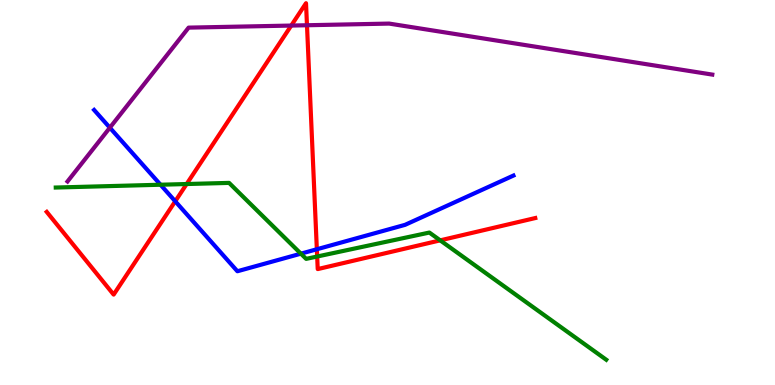[{'lines': ['blue', 'red'], 'intersections': [{'x': 2.26, 'y': 4.77}, {'x': 4.09, 'y': 3.53}]}, {'lines': ['green', 'red'], 'intersections': [{'x': 2.41, 'y': 5.22}, {'x': 4.09, 'y': 3.34}, {'x': 5.68, 'y': 3.76}]}, {'lines': ['purple', 'red'], 'intersections': [{'x': 3.76, 'y': 9.34}, {'x': 3.96, 'y': 9.34}]}, {'lines': ['blue', 'green'], 'intersections': [{'x': 2.07, 'y': 5.2}, {'x': 3.88, 'y': 3.41}]}, {'lines': ['blue', 'purple'], 'intersections': [{'x': 1.42, 'y': 6.68}]}, {'lines': ['green', 'purple'], 'intersections': []}]